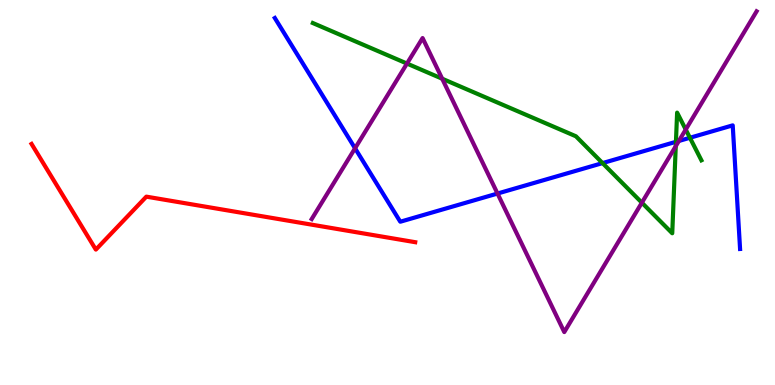[{'lines': ['blue', 'red'], 'intersections': []}, {'lines': ['green', 'red'], 'intersections': []}, {'lines': ['purple', 'red'], 'intersections': []}, {'lines': ['blue', 'green'], 'intersections': [{'x': 7.77, 'y': 5.76}, {'x': 8.72, 'y': 6.32}, {'x': 8.9, 'y': 6.42}]}, {'lines': ['blue', 'purple'], 'intersections': [{'x': 4.58, 'y': 6.15}, {'x': 6.42, 'y': 4.97}, {'x': 8.76, 'y': 6.34}]}, {'lines': ['green', 'purple'], 'intersections': [{'x': 5.25, 'y': 8.35}, {'x': 5.71, 'y': 7.96}, {'x': 8.28, 'y': 4.74}, {'x': 8.72, 'y': 6.2}, {'x': 8.85, 'y': 6.64}]}]